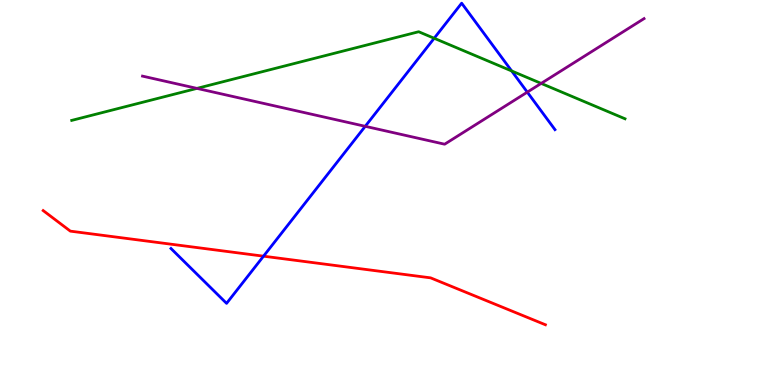[{'lines': ['blue', 'red'], 'intersections': [{'x': 3.4, 'y': 3.35}]}, {'lines': ['green', 'red'], 'intersections': []}, {'lines': ['purple', 'red'], 'intersections': []}, {'lines': ['blue', 'green'], 'intersections': [{'x': 5.6, 'y': 9.01}, {'x': 6.6, 'y': 8.16}]}, {'lines': ['blue', 'purple'], 'intersections': [{'x': 4.71, 'y': 6.72}, {'x': 6.8, 'y': 7.61}]}, {'lines': ['green', 'purple'], 'intersections': [{'x': 2.54, 'y': 7.7}, {'x': 6.98, 'y': 7.83}]}]